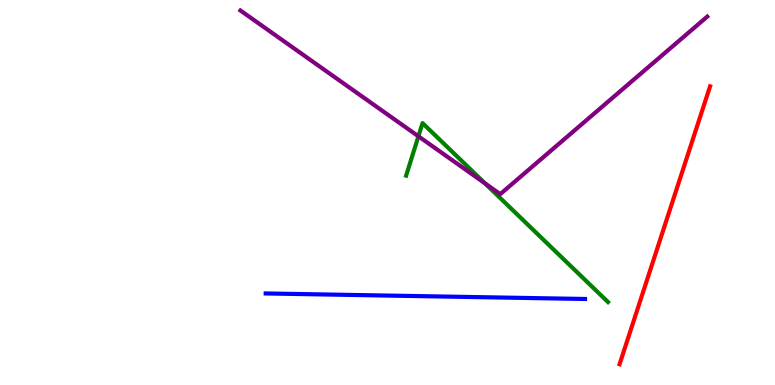[{'lines': ['blue', 'red'], 'intersections': []}, {'lines': ['green', 'red'], 'intersections': []}, {'lines': ['purple', 'red'], 'intersections': []}, {'lines': ['blue', 'green'], 'intersections': []}, {'lines': ['blue', 'purple'], 'intersections': []}, {'lines': ['green', 'purple'], 'intersections': [{'x': 5.4, 'y': 6.46}, {'x': 6.26, 'y': 5.24}]}]